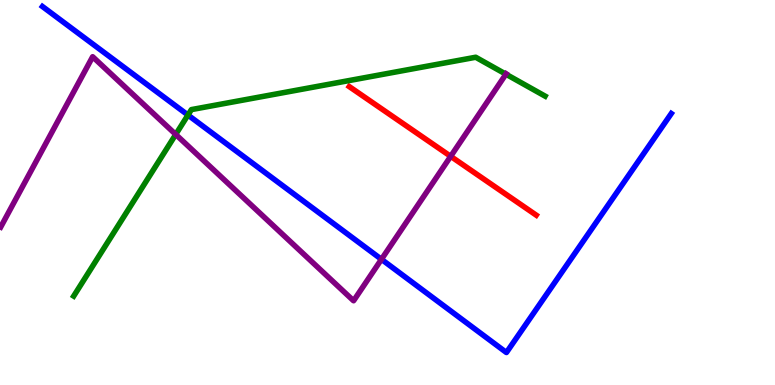[{'lines': ['blue', 'red'], 'intersections': []}, {'lines': ['green', 'red'], 'intersections': []}, {'lines': ['purple', 'red'], 'intersections': [{'x': 5.82, 'y': 5.94}]}, {'lines': ['blue', 'green'], 'intersections': [{'x': 2.43, 'y': 7.01}]}, {'lines': ['blue', 'purple'], 'intersections': [{'x': 4.92, 'y': 3.26}]}, {'lines': ['green', 'purple'], 'intersections': [{'x': 2.27, 'y': 6.51}, {'x': 6.53, 'y': 8.07}]}]